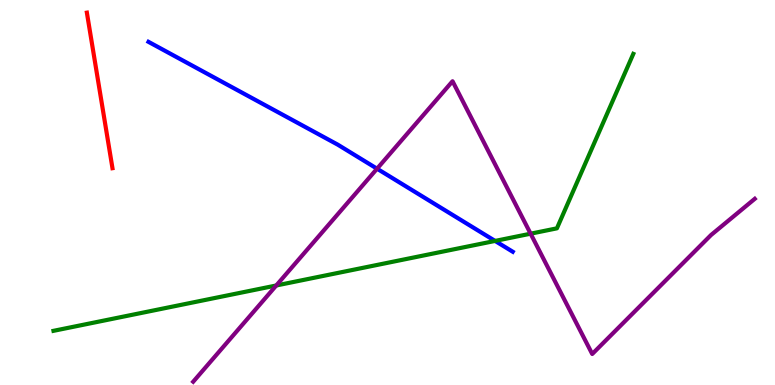[{'lines': ['blue', 'red'], 'intersections': []}, {'lines': ['green', 'red'], 'intersections': []}, {'lines': ['purple', 'red'], 'intersections': []}, {'lines': ['blue', 'green'], 'intersections': [{'x': 6.39, 'y': 3.74}]}, {'lines': ['blue', 'purple'], 'intersections': [{'x': 4.87, 'y': 5.62}]}, {'lines': ['green', 'purple'], 'intersections': [{'x': 3.56, 'y': 2.58}, {'x': 6.85, 'y': 3.93}]}]